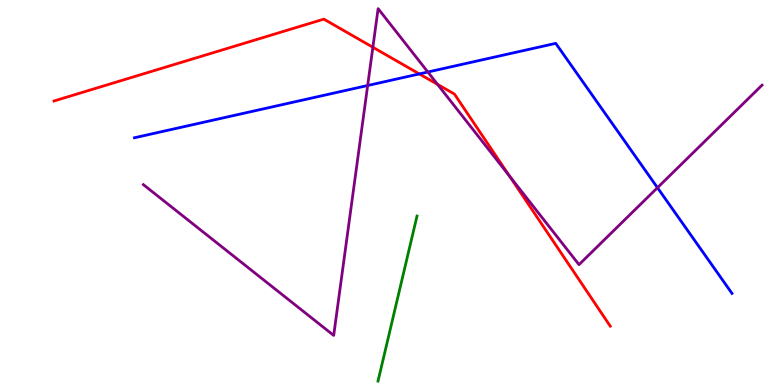[{'lines': ['blue', 'red'], 'intersections': [{'x': 5.41, 'y': 8.08}]}, {'lines': ['green', 'red'], 'intersections': []}, {'lines': ['purple', 'red'], 'intersections': [{'x': 4.81, 'y': 8.77}, {'x': 5.65, 'y': 7.81}, {'x': 6.57, 'y': 5.43}]}, {'lines': ['blue', 'green'], 'intersections': []}, {'lines': ['blue', 'purple'], 'intersections': [{'x': 4.74, 'y': 7.78}, {'x': 5.52, 'y': 8.13}, {'x': 8.48, 'y': 5.12}]}, {'lines': ['green', 'purple'], 'intersections': []}]